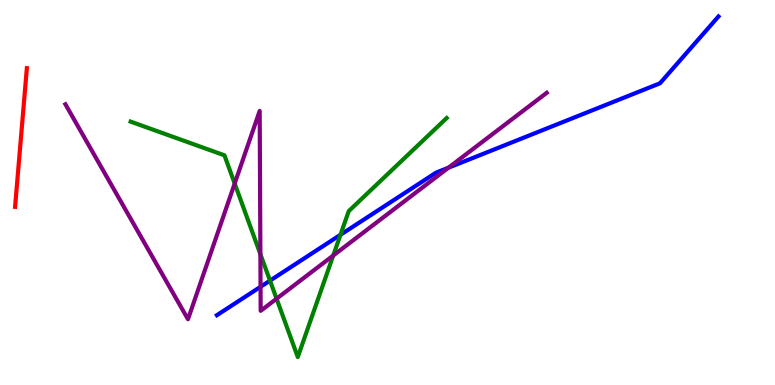[{'lines': ['blue', 'red'], 'intersections': []}, {'lines': ['green', 'red'], 'intersections': []}, {'lines': ['purple', 'red'], 'intersections': []}, {'lines': ['blue', 'green'], 'intersections': [{'x': 3.48, 'y': 2.71}, {'x': 4.39, 'y': 3.9}]}, {'lines': ['blue', 'purple'], 'intersections': [{'x': 3.36, 'y': 2.55}, {'x': 5.79, 'y': 5.64}]}, {'lines': ['green', 'purple'], 'intersections': [{'x': 3.03, 'y': 5.23}, {'x': 3.36, 'y': 3.4}, {'x': 3.57, 'y': 2.24}, {'x': 4.3, 'y': 3.36}]}]